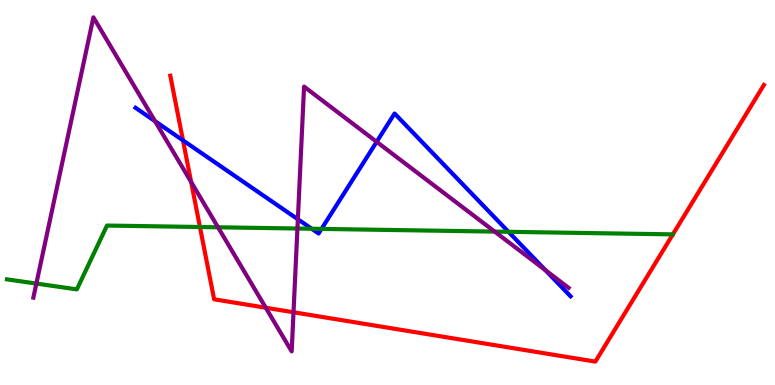[{'lines': ['blue', 'red'], 'intersections': [{'x': 2.36, 'y': 6.35}]}, {'lines': ['green', 'red'], 'intersections': [{'x': 2.58, 'y': 4.1}]}, {'lines': ['purple', 'red'], 'intersections': [{'x': 2.47, 'y': 5.27}, {'x': 3.43, 'y': 2.01}, {'x': 3.79, 'y': 1.89}]}, {'lines': ['blue', 'green'], 'intersections': [{'x': 4.02, 'y': 4.06}, {'x': 4.15, 'y': 4.05}, {'x': 6.56, 'y': 3.98}]}, {'lines': ['blue', 'purple'], 'intersections': [{'x': 2.0, 'y': 6.85}, {'x': 3.84, 'y': 4.31}, {'x': 4.86, 'y': 6.32}, {'x': 7.04, 'y': 2.98}]}, {'lines': ['green', 'purple'], 'intersections': [{'x': 0.469, 'y': 2.63}, {'x': 2.81, 'y': 4.1}, {'x': 3.84, 'y': 4.06}, {'x': 6.38, 'y': 3.98}]}]